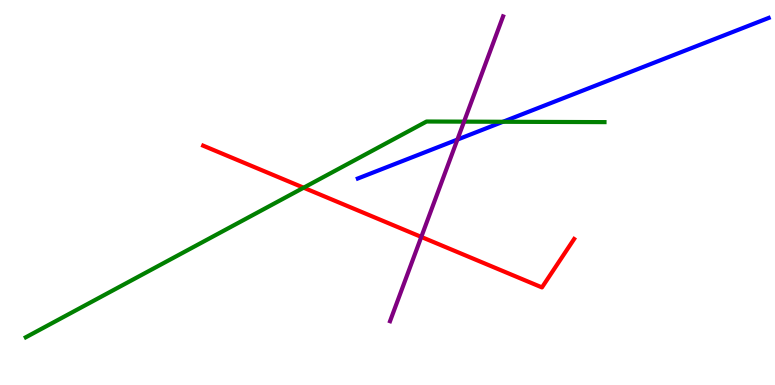[{'lines': ['blue', 'red'], 'intersections': []}, {'lines': ['green', 'red'], 'intersections': [{'x': 3.92, 'y': 5.12}]}, {'lines': ['purple', 'red'], 'intersections': [{'x': 5.44, 'y': 3.85}]}, {'lines': ['blue', 'green'], 'intersections': [{'x': 6.49, 'y': 6.84}]}, {'lines': ['blue', 'purple'], 'intersections': [{'x': 5.9, 'y': 6.37}]}, {'lines': ['green', 'purple'], 'intersections': [{'x': 5.99, 'y': 6.84}]}]